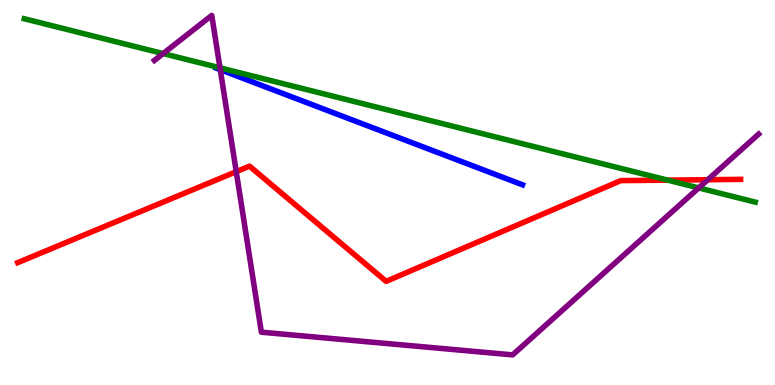[{'lines': ['blue', 'red'], 'intersections': []}, {'lines': ['green', 'red'], 'intersections': [{'x': 8.61, 'y': 5.32}]}, {'lines': ['purple', 'red'], 'intersections': [{'x': 3.05, 'y': 5.54}, {'x': 9.13, 'y': 5.33}]}, {'lines': ['blue', 'green'], 'intersections': []}, {'lines': ['blue', 'purple'], 'intersections': [{'x': 2.84, 'y': 8.19}]}, {'lines': ['green', 'purple'], 'intersections': [{'x': 2.1, 'y': 8.61}, {'x': 2.84, 'y': 8.24}, {'x': 9.02, 'y': 5.12}]}]